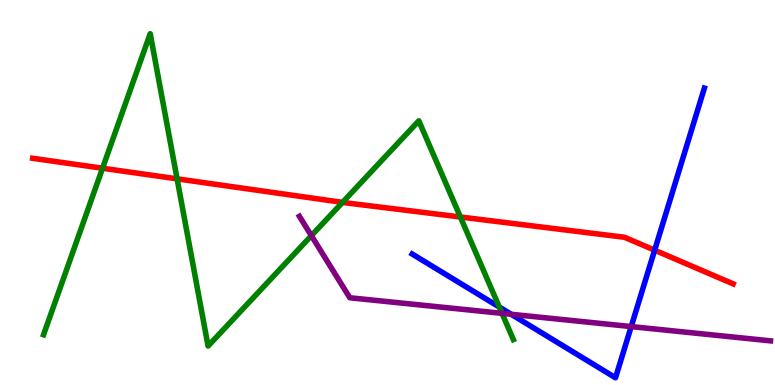[{'lines': ['blue', 'red'], 'intersections': [{'x': 8.45, 'y': 3.5}]}, {'lines': ['green', 'red'], 'intersections': [{'x': 1.32, 'y': 5.63}, {'x': 2.29, 'y': 5.35}, {'x': 4.42, 'y': 4.74}, {'x': 5.94, 'y': 4.36}]}, {'lines': ['purple', 'red'], 'intersections': []}, {'lines': ['blue', 'green'], 'intersections': [{'x': 6.44, 'y': 2.03}]}, {'lines': ['blue', 'purple'], 'intersections': [{'x': 6.6, 'y': 1.84}, {'x': 8.14, 'y': 1.52}]}, {'lines': ['green', 'purple'], 'intersections': [{'x': 4.02, 'y': 3.88}, {'x': 6.48, 'y': 1.86}]}]